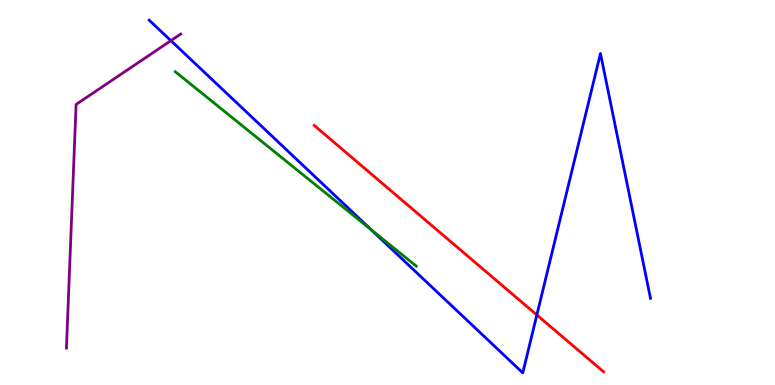[{'lines': ['blue', 'red'], 'intersections': [{'x': 6.93, 'y': 1.82}]}, {'lines': ['green', 'red'], 'intersections': []}, {'lines': ['purple', 'red'], 'intersections': []}, {'lines': ['blue', 'green'], 'intersections': [{'x': 4.79, 'y': 4.03}]}, {'lines': ['blue', 'purple'], 'intersections': [{'x': 2.21, 'y': 8.94}]}, {'lines': ['green', 'purple'], 'intersections': []}]